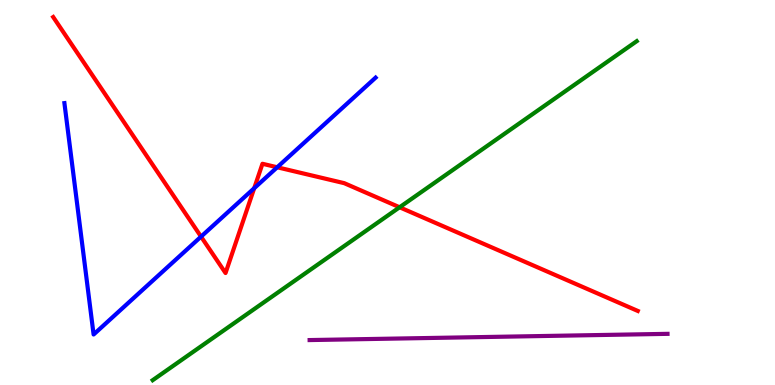[{'lines': ['blue', 'red'], 'intersections': [{'x': 2.59, 'y': 3.85}, {'x': 3.28, 'y': 5.11}, {'x': 3.58, 'y': 5.66}]}, {'lines': ['green', 'red'], 'intersections': [{'x': 5.16, 'y': 4.62}]}, {'lines': ['purple', 'red'], 'intersections': []}, {'lines': ['blue', 'green'], 'intersections': []}, {'lines': ['blue', 'purple'], 'intersections': []}, {'lines': ['green', 'purple'], 'intersections': []}]